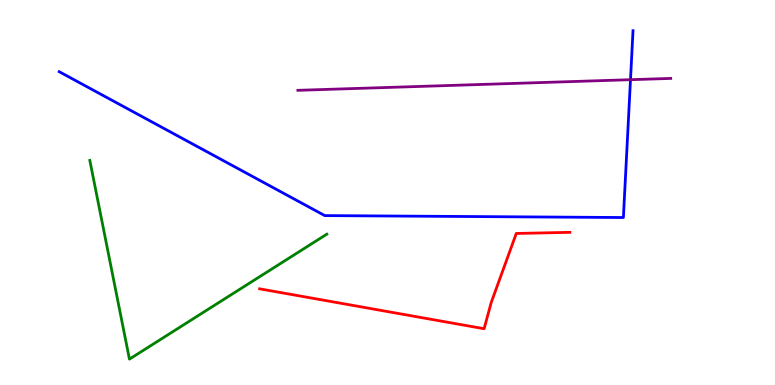[{'lines': ['blue', 'red'], 'intersections': []}, {'lines': ['green', 'red'], 'intersections': []}, {'lines': ['purple', 'red'], 'intersections': []}, {'lines': ['blue', 'green'], 'intersections': []}, {'lines': ['blue', 'purple'], 'intersections': [{'x': 8.14, 'y': 7.93}]}, {'lines': ['green', 'purple'], 'intersections': []}]